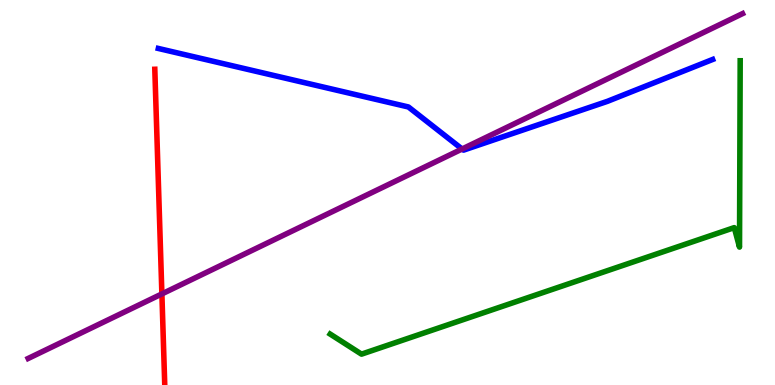[{'lines': ['blue', 'red'], 'intersections': []}, {'lines': ['green', 'red'], 'intersections': []}, {'lines': ['purple', 'red'], 'intersections': [{'x': 2.09, 'y': 2.37}]}, {'lines': ['blue', 'green'], 'intersections': []}, {'lines': ['blue', 'purple'], 'intersections': [{'x': 5.96, 'y': 6.13}]}, {'lines': ['green', 'purple'], 'intersections': []}]